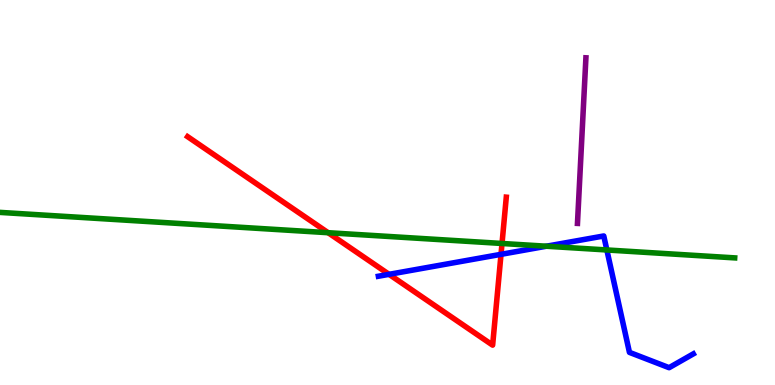[{'lines': ['blue', 'red'], 'intersections': [{'x': 5.02, 'y': 2.87}, {'x': 6.46, 'y': 3.39}]}, {'lines': ['green', 'red'], 'intersections': [{'x': 4.23, 'y': 3.96}, {'x': 6.48, 'y': 3.68}]}, {'lines': ['purple', 'red'], 'intersections': []}, {'lines': ['blue', 'green'], 'intersections': [{'x': 7.05, 'y': 3.6}, {'x': 7.83, 'y': 3.51}]}, {'lines': ['blue', 'purple'], 'intersections': []}, {'lines': ['green', 'purple'], 'intersections': []}]